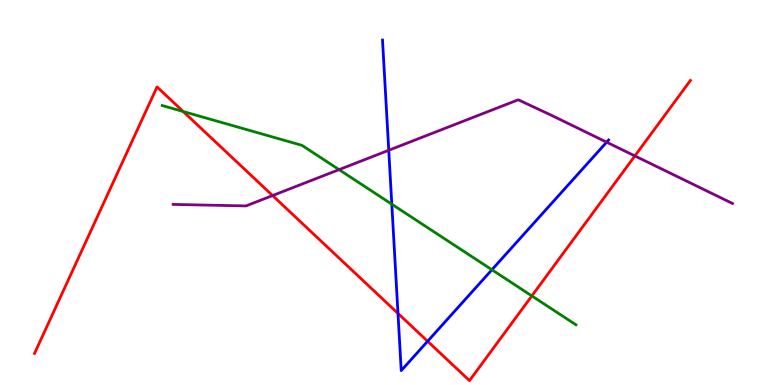[{'lines': ['blue', 'red'], 'intersections': [{'x': 5.14, 'y': 1.86}, {'x': 5.52, 'y': 1.14}]}, {'lines': ['green', 'red'], 'intersections': [{'x': 2.36, 'y': 7.1}, {'x': 6.86, 'y': 2.31}]}, {'lines': ['purple', 'red'], 'intersections': [{'x': 3.52, 'y': 4.92}, {'x': 8.19, 'y': 5.95}]}, {'lines': ['blue', 'green'], 'intersections': [{'x': 5.06, 'y': 4.7}, {'x': 6.35, 'y': 2.99}]}, {'lines': ['blue', 'purple'], 'intersections': [{'x': 5.02, 'y': 6.1}, {'x': 7.83, 'y': 6.31}]}, {'lines': ['green', 'purple'], 'intersections': [{'x': 4.37, 'y': 5.59}]}]